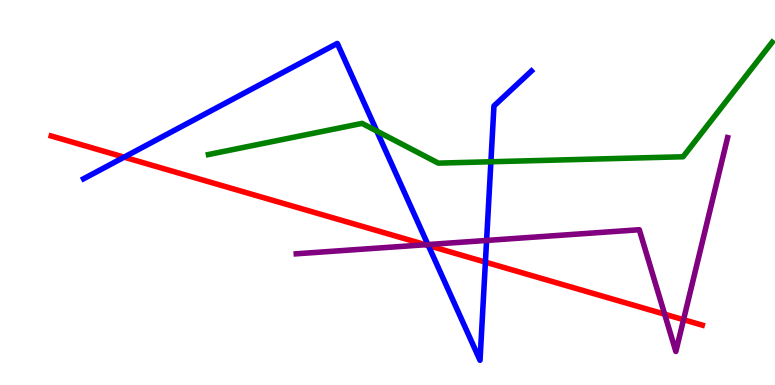[{'lines': ['blue', 'red'], 'intersections': [{'x': 1.6, 'y': 5.92}, {'x': 5.53, 'y': 3.62}, {'x': 6.26, 'y': 3.19}]}, {'lines': ['green', 'red'], 'intersections': []}, {'lines': ['purple', 'red'], 'intersections': [{'x': 5.49, 'y': 3.64}, {'x': 8.58, 'y': 1.84}, {'x': 8.82, 'y': 1.7}]}, {'lines': ['blue', 'green'], 'intersections': [{'x': 4.86, 'y': 6.6}, {'x': 6.33, 'y': 5.8}]}, {'lines': ['blue', 'purple'], 'intersections': [{'x': 5.52, 'y': 3.65}, {'x': 6.28, 'y': 3.75}]}, {'lines': ['green', 'purple'], 'intersections': []}]